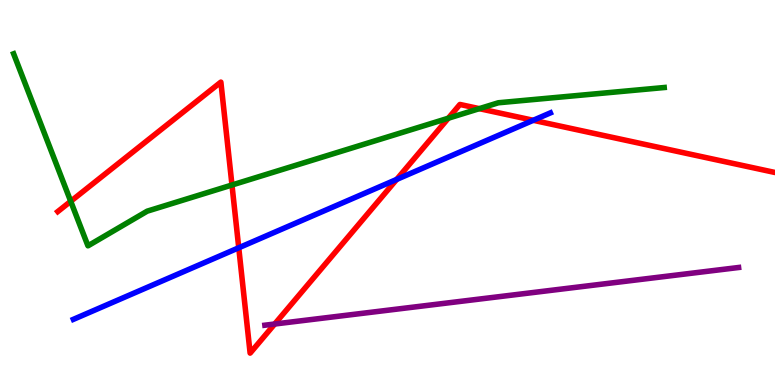[{'lines': ['blue', 'red'], 'intersections': [{'x': 3.08, 'y': 3.56}, {'x': 5.12, 'y': 5.34}, {'x': 6.88, 'y': 6.88}]}, {'lines': ['green', 'red'], 'intersections': [{'x': 0.913, 'y': 4.77}, {'x': 2.99, 'y': 5.19}, {'x': 5.78, 'y': 6.93}, {'x': 6.18, 'y': 7.18}]}, {'lines': ['purple', 'red'], 'intersections': [{'x': 3.54, 'y': 1.58}]}, {'lines': ['blue', 'green'], 'intersections': []}, {'lines': ['blue', 'purple'], 'intersections': []}, {'lines': ['green', 'purple'], 'intersections': []}]